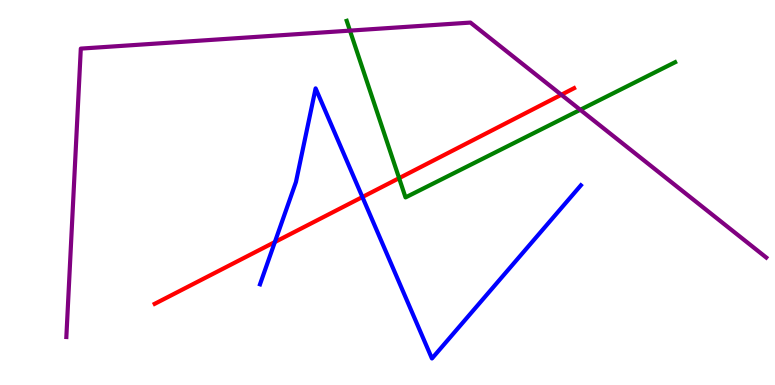[{'lines': ['blue', 'red'], 'intersections': [{'x': 3.55, 'y': 3.71}, {'x': 4.68, 'y': 4.88}]}, {'lines': ['green', 'red'], 'intersections': [{'x': 5.15, 'y': 5.37}]}, {'lines': ['purple', 'red'], 'intersections': [{'x': 7.24, 'y': 7.54}]}, {'lines': ['blue', 'green'], 'intersections': []}, {'lines': ['blue', 'purple'], 'intersections': []}, {'lines': ['green', 'purple'], 'intersections': [{'x': 4.52, 'y': 9.2}, {'x': 7.49, 'y': 7.15}]}]